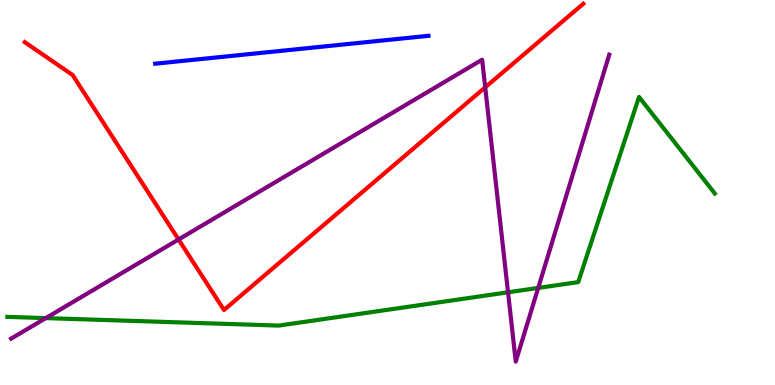[{'lines': ['blue', 'red'], 'intersections': []}, {'lines': ['green', 'red'], 'intersections': []}, {'lines': ['purple', 'red'], 'intersections': [{'x': 2.3, 'y': 3.78}, {'x': 6.26, 'y': 7.73}]}, {'lines': ['blue', 'green'], 'intersections': []}, {'lines': ['blue', 'purple'], 'intersections': []}, {'lines': ['green', 'purple'], 'intersections': [{'x': 0.591, 'y': 1.74}, {'x': 6.56, 'y': 2.41}, {'x': 6.94, 'y': 2.52}]}]